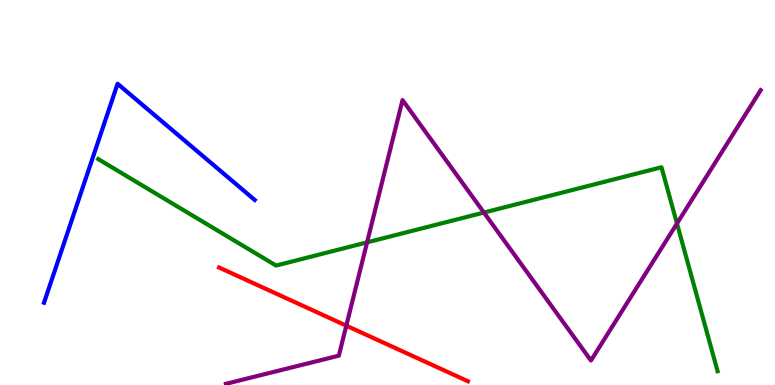[{'lines': ['blue', 'red'], 'intersections': []}, {'lines': ['green', 'red'], 'intersections': []}, {'lines': ['purple', 'red'], 'intersections': [{'x': 4.47, 'y': 1.54}]}, {'lines': ['blue', 'green'], 'intersections': []}, {'lines': ['blue', 'purple'], 'intersections': []}, {'lines': ['green', 'purple'], 'intersections': [{'x': 4.74, 'y': 3.7}, {'x': 6.24, 'y': 4.48}, {'x': 8.74, 'y': 4.19}]}]